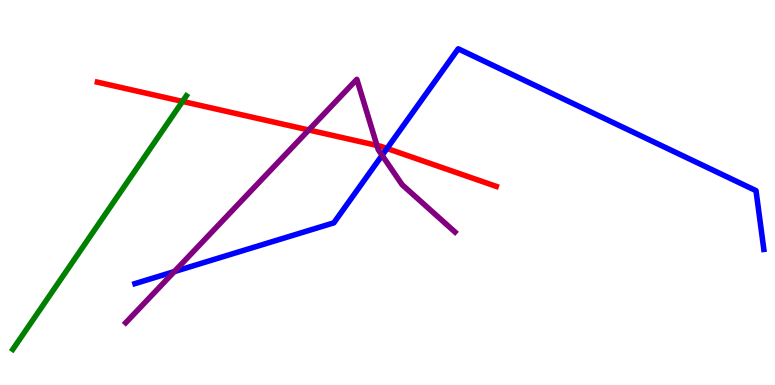[{'lines': ['blue', 'red'], 'intersections': [{'x': 4.99, 'y': 6.14}]}, {'lines': ['green', 'red'], 'intersections': [{'x': 2.36, 'y': 7.37}]}, {'lines': ['purple', 'red'], 'intersections': [{'x': 3.98, 'y': 6.62}, {'x': 4.86, 'y': 6.22}]}, {'lines': ['blue', 'green'], 'intersections': []}, {'lines': ['blue', 'purple'], 'intersections': [{'x': 2.25, 'y': 2.95}, {'x': 4.93, 'y': 5.97}]}, {'lines': ['green', 'purple'], 'intersections': []}]